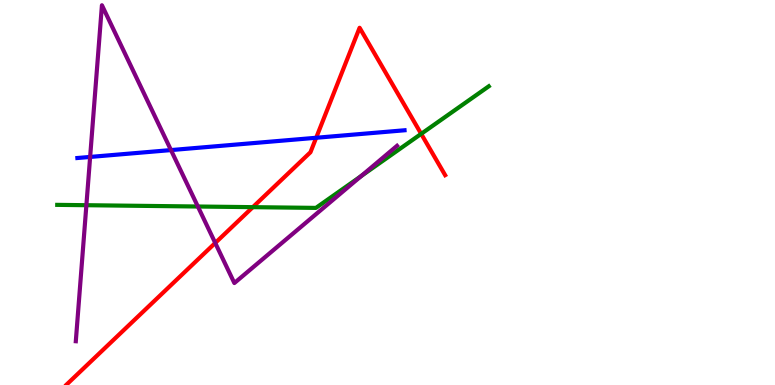[{'lines': ['blue', 'red'], 'intersections': [{'x': 4.08, 'y': 6.42}]}, {'lines': ['green', 'red'], 'intersections': [{'x': 3.26, 'y': 4.62}, {'x': 5.43, 'y': 6.52}]}, {'lines': ['purple', 'red'], 'intersections': [{'x': 2.78, 'y': 3.69}]}, {'lines': ['blue', 'green'], 'intersections': []}, {'lines': ['blue', 'purple'], 'intersections': [{'x': 1.16, 'y': 5.92}, {'x': 2.21, 'y': 6.1}]}, {'lines': ['green', 'purple'], 'intersections': [{'x': 1.11, 'y': 4.67}, {'x': 2.55, 'y': 4.64}, {'x': 4.66, 'y': 5.43}]}]